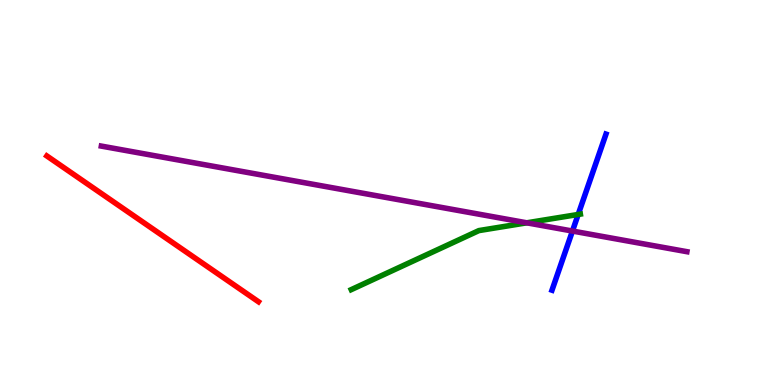[{'lines': ['blue', 'red'], 'intersections': []}, {'lines': ['green', 'red'], 'intersections': []}, {'lines': ['purple', 'red'], 'intersections': []}, {'lines': ['blue', 'green'], 'intersections': [{'x': 7.46, 'y': 4.43}]}, {'lines': ['blue', 'purple'], 'intersections': [{'x': 7.39, 'y': 4.0}]}, {'lines': ['green', 'purple'], 'intersections': [{'x': 6.8, 'y': 4.21}]}]